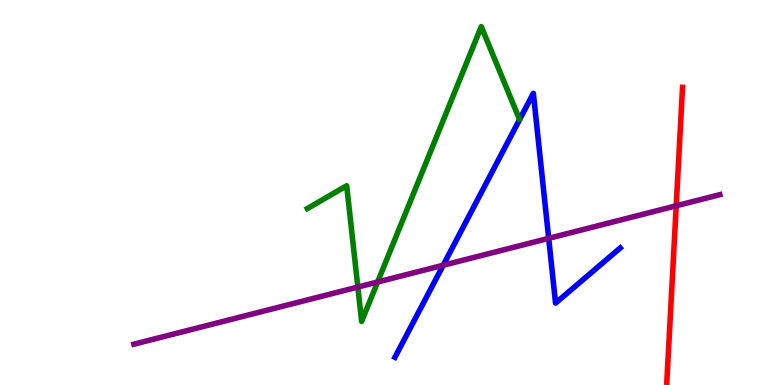[{'lines': ['blue', 'red'], 'intersections': []}, {'lines': ['green', 'red'], 'intersections': []}, {'lines': ['purple', 'red'], 'intersections': [{'x': 8.73, 'y': 4.65}]}, {'lines': ['blue', 'green'], 'intersections': []}, {'lines': ['blue', 'purple'], 'intersections': [{'x': 5.72, 'y': 3.11}, {'x': 7.08, 'y': 3.81}]}, {'lines': ['green', 'purple'], 'intersections': [{'x': 4.62, 'y': 2.54}, {'x': 4.87, 'y': 2.68}]}]